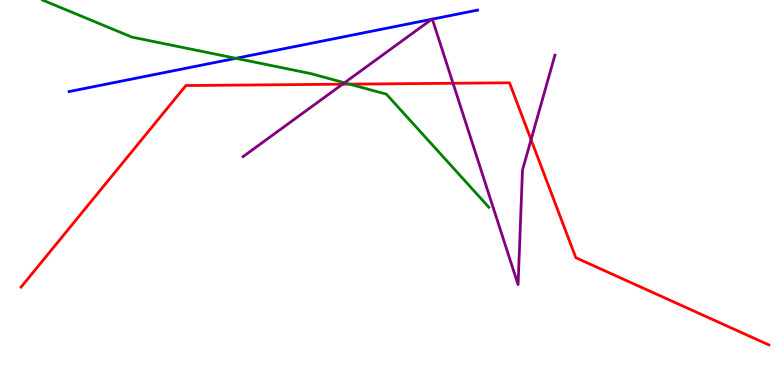[{'lines': ['blue', 'red'], 'intersections': []}, {'lines': ['green', 'red'], 'intersections': [{'x': 4.51, 'y': 7.81}]}, {'lines': ['purple', 'red'], 'intersections': [{'x': 4.42, 'y': 7.81}, {'x': 5.85, 'y': 7.84}, {'x': 6.85, 'y': 6.37}]}, {'lines': ['blue', 'green'], 'intersections': [{'x': 3.04, 'y': 8.49}]}, {'lines': ['blue', 'purple'], 'intersections': [{'x': 5.57, 'y': 9.5}, {'x': 5.58, 'y': 9.5}]}, {'lines': ['green', 'purple'], 'intersections': [{'x': 4.45, 'y': 7.85}]}]